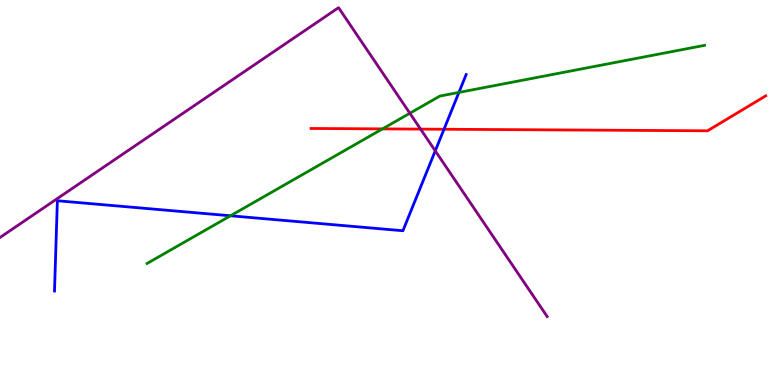[{'lines': ['blue', 'red'], 'intersections': [{'x': 5.73, 'y': 6.64}]}, {'lines': ['green', 'red'], 'intersections': [{'x': 4.94, 'y': 6.65}]}, {'lines': ['purple', 'red'], 'intersections': [{'x': 5.43, 'y': 6.65}]}, {'lines': ['blue', 'green'], 'intersections': [{'x': 2.97, 'y': 4.4}, {'x': 5.92, 'y': 7.6}]}, {'lines': ['blue', 'purple'], 'intersections': [{'x': 5.62, 'y': 6.08}]}, {'lines': ['green', 'purple'], 'intersections': [{'x': 5.29, 'y': 7.06}]}]